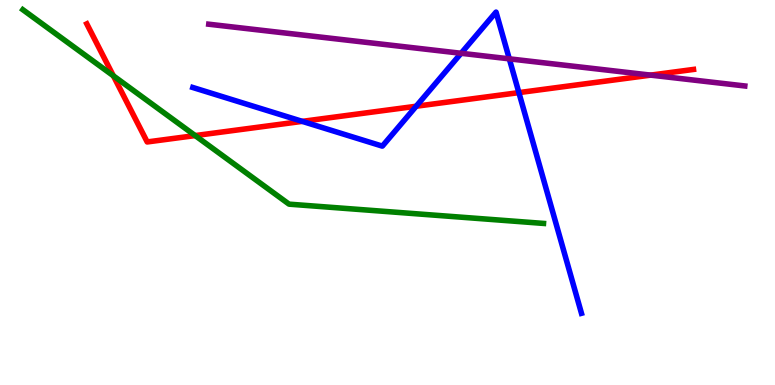[{'lines': ['blue', 'red'], 'intersections': [{'x': 3.9, 'y': 6.85}, {'x': 5.37, 'y': 7.24}, {'x': 6.7, 'y': 7.59}]}, {'lines': ['green', 'red'], 'intersections': [{'x': 1.46, 'y': 8.03}, {'x': 2.52, 'y': 6.48}]}, {'lines': ['purple', 'red'], 'intersections': [{'x': 8.4, 'y': 8.05}]}, {'lines': ['blue', 'green'], 'intersections': []}, {'lines': ['blue', 'purple'], 'intersections': [{'x': 5.95, 'y': 8.62}, {'x': 6.57, 'y': 8.47}]}, {'lines': ['green', 'purple'], 'intersections': []}]